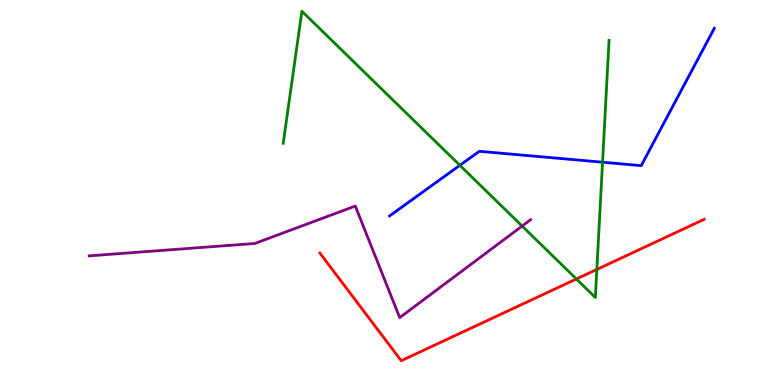[{'lines': ['blue', 'red'], 'intersections': []}, {'lines': ['green', 'red'], 'intersections': [{'x': 7.44, 'y': 2.75}, {'x': 7.7, 'y': 3.0}]}, {'lines': ['purple', 'red'], 'intersections': []}, {'lines': ['blue', 'green'], 'intersections': [{'x': 5.93, 'y': 5.71}, {'x': 7.77, 'y': 5.79}]}, {'lines': ['blue', 'purple'], 'intersections': []}, {'lines': ['green', 'purple'], 'intersections': [{'x': 6.74, 'y': 4.13}]}]